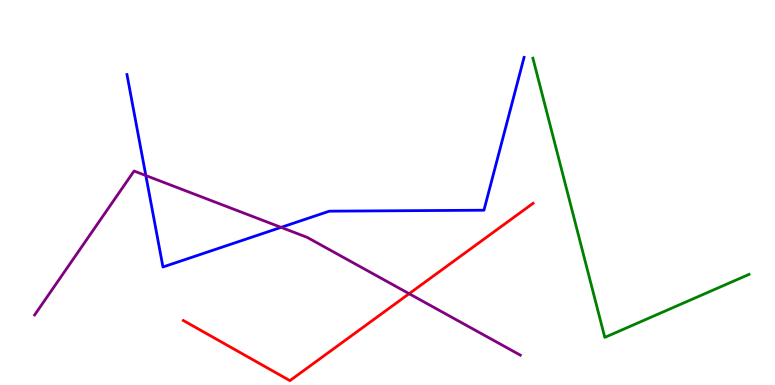[{'lines': ['blue', 'red'], 'intersections': []}, {'lines': ['green', 'red'], 'intersections': []}, {'lines': ['purple', 'red'], 'intersections': [{'x': 5.28, 'y': 2.37}]}, {'lines': ['blue', 'green'], 'intersections': []}, {'lines': ['blue', 'purple'], 'intersections': [{'x': 1.88, 'y': 5.44}, {'x': 3.63, 'y': 4.09}]}, {'lines': ['green', 'purple'], 'intersections': []}]